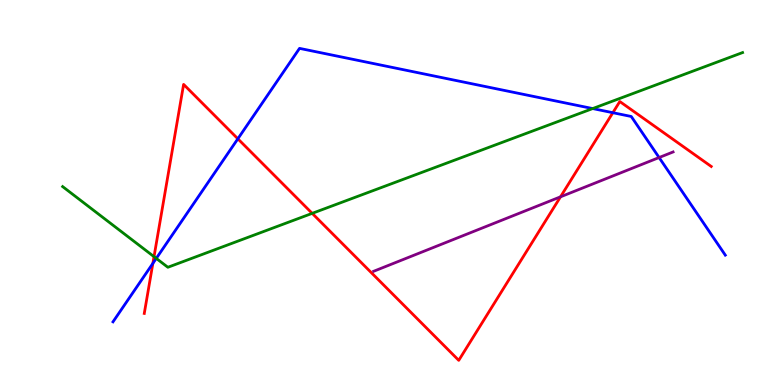[{'lines': ['blue', 'red'], 'intersections': [{'x': 1.97, 'y': 3.16}, {'x': 3.07, 'y': 6.39}, {'x': 7.91, 'y': 7.07}]}, {'lines': ['green', 'red'], 'intersections': [{'x': 1.99, 'y': 3.33}, {'x': 4.03, 'y': 4.46}]}, {'lines': ['purple', 'red'], 'intersections': [{'x': 7.23, 'y': 4.89}]}, {'lines': ['blue', 'green'], 'intersections': [{'x': 2.02, 'y': 3.29}, {'x': 7.65, 'y': 7.18}]}, {'lines': ['blue', 'purple'], 'intersections': [{'x': 8.5, 'y': 5.91}]}, {'lines': ['green', 'purple'], 'intersections': []}]